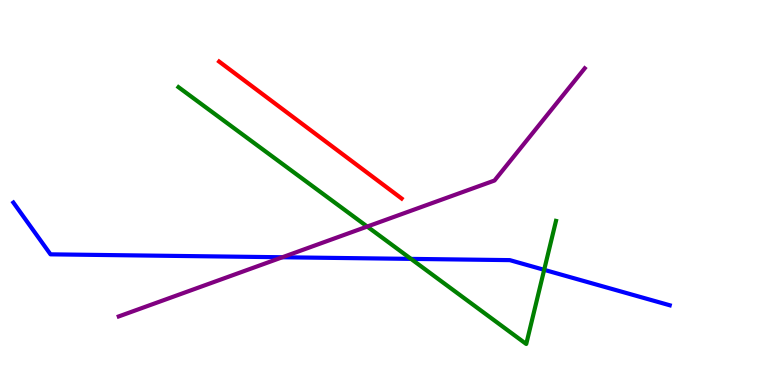[{'lines': ['blue', 'red'], 'intersections': []}, {'lines': ['green', 'red'], 'intersections': []}, {'lines': ['purple', 'red'], 'intersections': []}, {'lines': ['blue', 'green'], 'intersections': [{'x': 5.3, 'y': 3.28}, {'x': 7.02, 'y': 2.99}]}, {'lines': ['blue', 'purple'], 'intersections': [{'x': 3.64, 'y': 3.32}]}, {'lines': ['green', 'purple'], 'intersections': [{'x': 4.74, 'y': 4.12}]}]